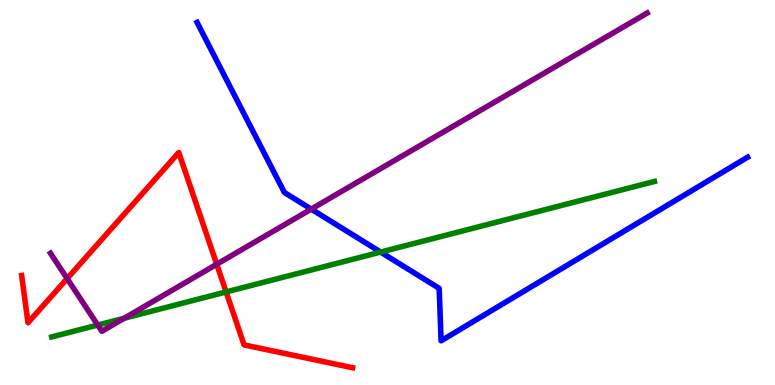[{'lines': ['blue', 'red'], 'intersections': []}, {'lines': ['green', 'red'], 'intersections': [{'x': 2.92, 'y': 2.42}]}, {'lines': ['purple', 'red'], 'intersections': [{'x': 0.866, 'y': 2.76}, {'x': 2.8, 'y': 3.14}]}, {'lines': ['blue', 'green'], 'intersections': [{'x': 4.91, 'y': 3.45}]}, {'lines': ['blue', 'purple'], 'intersections': [{'x': 4.02, 'y': 4.57}]}, {'lines': ['green', 'purple'], 'intersections': [{'x': 1.26, 'y': 1.56}, {'x': 1.6, 'y': 1.74}]}]